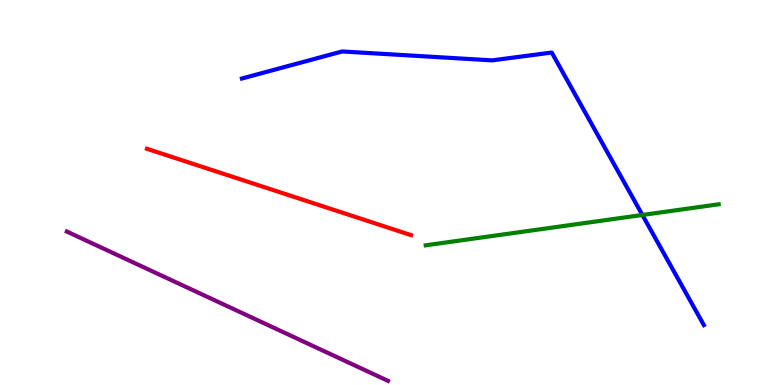[{'lines': ['blue', 'red'], 'intersections': []}, {'lines': ['green', 'red'], 'intersections': []}, {'lines': ['purple', 'red'], 'intersections': []}, {'lines': ['blue', 'green'], 'intersections': [{'x': 8.29, 'y': 4.42}]}, {'lines': ['blue', 'purple'], 'intersections': []}, {'lines': ['green', 'purple'], 'intersections': []}]